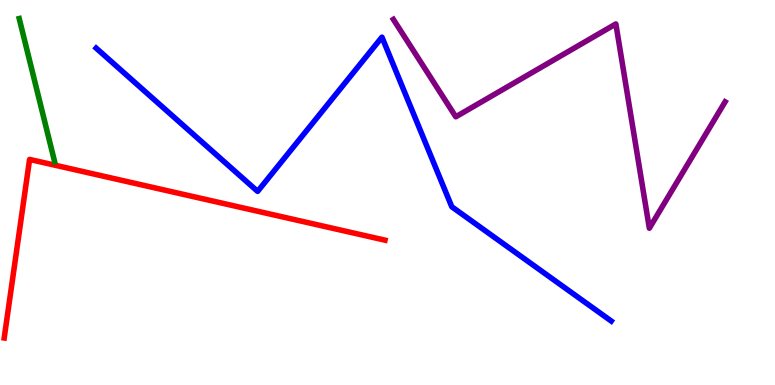[{'lines': ['blue', 'red'], 'intersections': []}, {'lines': ['green', 'red'], 'intersections': []}, {'lines': ['purple', 'red'], 'intersections': []}, {'lines': ['blue', 'green'], 'intersections': []}, {'lines': ['blue', 'purple'], 'intersections': []}, {'lines': ['green', 'purple'], 'intersections': []}]